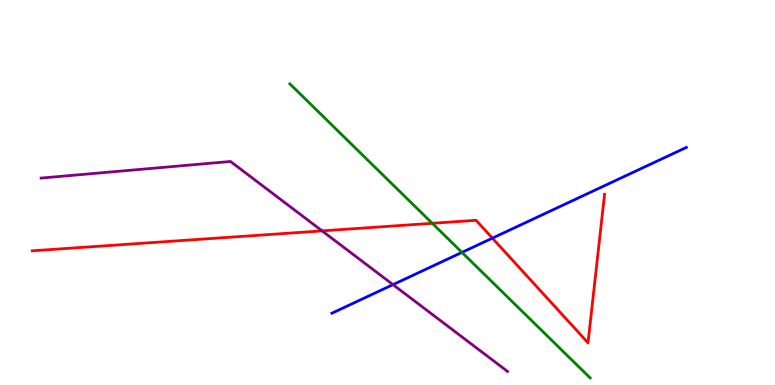[{'lines': ['blue', 'red'], 'intersections': [{'x': 6.35, 'y': 3.81}]}, {'lines': ['green', 'red'], 'intersections': [{'x': 5.58, 'y': 4.2}]}, {'lines': ['purple', 'red'], 'intersections': [{'x': 4.16, 'y': 4.0}]}, {'lines': ['blue', 'green'], 'intersections': [{'x': 5.96, 'y': 3.44}]}, {'lines': ['blue', 'purple'], 'intersections': [{'x': 5.07, 'y': 2.61}]}, {'lines': ['green', 'purple'], 'intersections': []}]